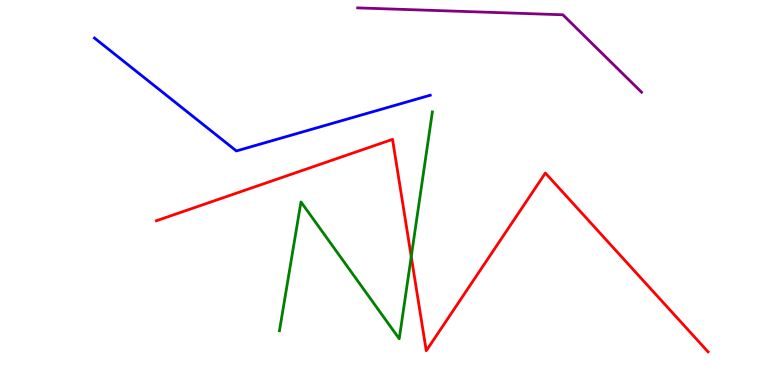[{'lines': ['blue', 'red'], 'intersections': []}, {'lines': ['green', 'red'], 'intersections': [{'x': 5.31, 'y': 3.33}]}, {'lines': ['purple', 'red'], 'intersections': []}, {'lines': ['blue', 'green'], 'intersections': []}, {'lines': ['blue', 'purple'], 'intersections': []}, {'lines': ['green', 'purple'], 'intersections': []}]